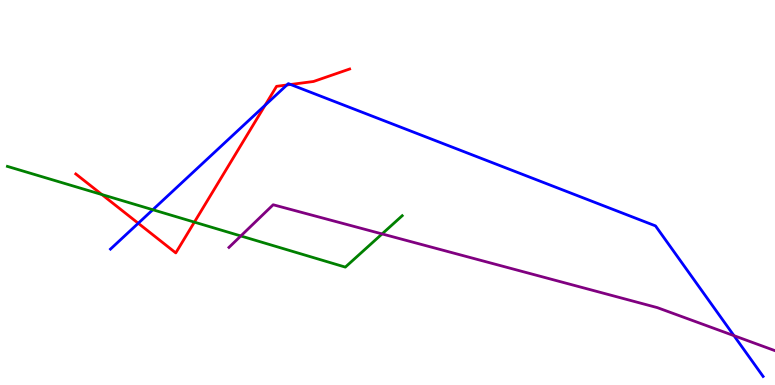[{'lines': ['blue', 'red'], 'intersections': [{'x': 1.78, 'y': 4.2}, {'x': 3.42, 'y': 7.27}, {'x': 3.7, 'y': 7.79}, {'x': 3.75, 'y': 7.81}]}, {'lines': ['green', 'red'], 'intersections': [{'x': 1.31, 'y': 4.95}, {'x': 2.51, 'y': 4.23}]}, {'lines': ['purple', 'red'], 'intersections': []}, {'lines': ['blue', 'green'], 'intersections': [{'x': 1.97, 'y': 4.55}]}, {'lines': ['blue', 'purple'], 'intersections': [{'x': 9.47, 'y': 1.28}]}, {'lines': ['green', 'purple'], 'intersections': [{'x': 3.11, 'y': 3.87}, {'x': 4.93, 'y': 3.92}]}]